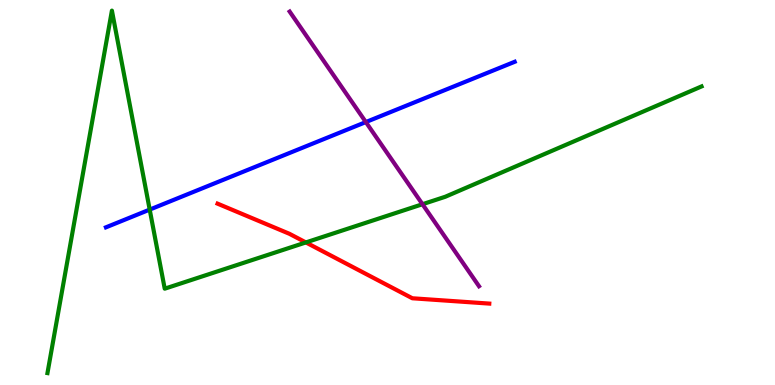[{'lines': ['blue', 'red'], 'intersections': []}, {'lines': ['green', 'red'], 'intersections': [{'x': 3.95, 'y': 3.7}]}, {'lines': ['purple', 'red'], 'intersections': []}, {'lines': ['blue', 'green'], 'intersections': [{'x': 1.93, 'y': 4.56}]}, {'lines': ['blue', 'purple'], 'intersections': [{'x': 4.72, 'y': 6.83}]}, {'lines': ['green', 'purple'], 'intersections': [{'x': 5.45, 'y': 4.7}]}]